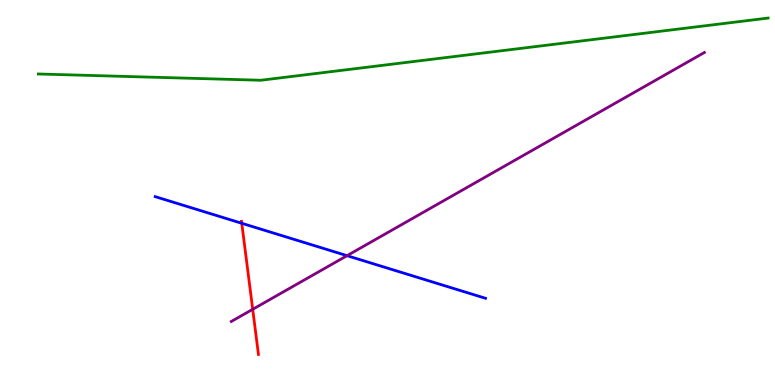[{'lines': ['blue', 'red'], 'intersections': [{'x': 3.12, 'y': 4.2}]}, {'lines': ['green', 'red'], 'intersections': []}, {'lines': ['purple', 'red'], 'intersections': [{'x': 3.26, 'y': 1.97}]}, {'lines': ['blue', 'green'], 'intersections': []}, {'lines': ['blue', 'purple'], 'intersections': [{'x': 4.48, 'y': 3.36}]}, {'lines': ['green', 'purple'], 'intersections': []}]